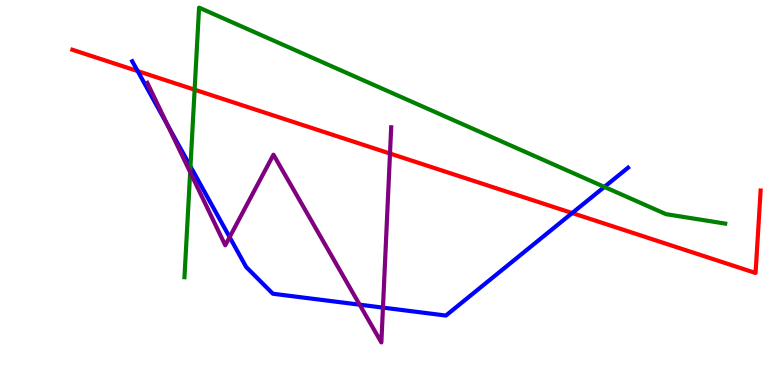[{'lines': ['blue', 'red'], 'intersections': [{'x': 1.78, 'y': 8.15}, {'x': 7.38, 'y': 4.47}]}, {'lines': ['green', 'red'], 'intersections': [{'x': 2.51, 'y': 7.67}]}, {'lines': ['purple', 'red'], 'intersections': [{'x': 5.03, 'y': 6.01}]}, {'lines': ['blue', 'green'], 'intersections': [{'x': 2.46, 'y': 5.68}, {'x': 7.8, 'y': 5.15}]}, {'lines': ['blue', 'purple'], 'intersections': [{'x': 2.16, 'y': 6.75}, {'x': 2.96, 'y': 3.84}, {'x': 4.64, 'y': 2.09}, {'x': 4.94, 'y': 2.01}]}, {'lines': ['green', 'purple'], 'intersections': [{'x': 2.45, 'y': 5.53}]}]